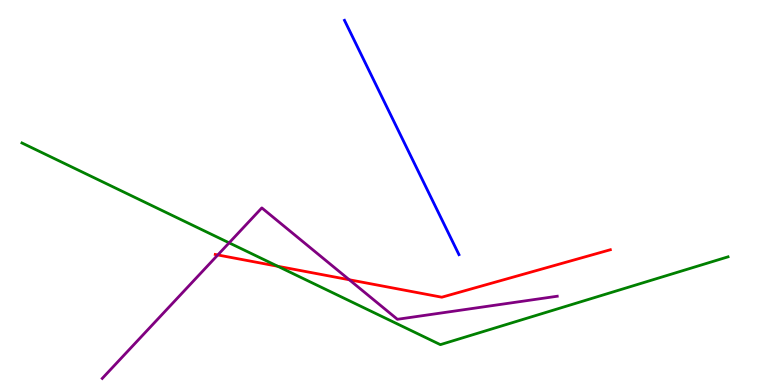[{'lines': ['blue', 'red'], 'intersections': []}, {'lines': ['green', 'red'], 'intersections': [{'x': 3.58, 'y': 3.08}]}, {'lines': ['purple', 'red'], 'intersections': [{'x': 2.81, 'y': 3.38}, {'x': 4.51, 'y': 2.73}]}, {'lines': ['blue', 'green'], 'intersections': []}, {'lines': ['blue', 'purple'], 'intersections': []}, {'lines': ['green', 'purple'], 'intersections': [{'x': 2.96, 'y': 3.69}]}]